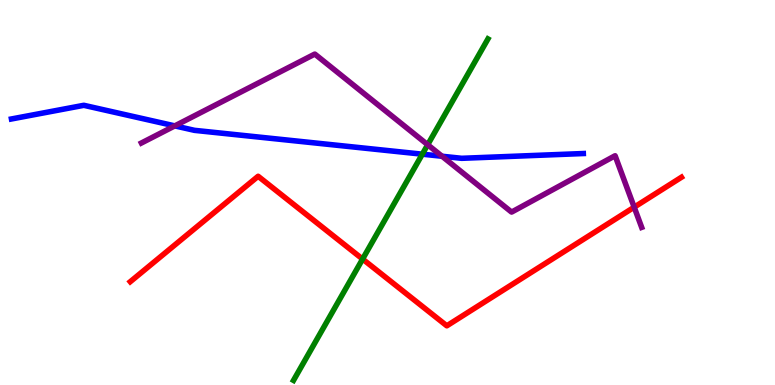[{'lines': ['blue', 'red'], 'intersections': []}, {'lines': ['green', 'red'], 'intersections': [{'x': 4.68, 'y': 3.27}]}, {'lines': ['purple', 'red'], 'intersections': [{'x': 8.18, 'y': 4.62}]}, {'lines': ['blue', 'green'], 'intersections': [{'x': 5.45, 'y': 6.0}]}, {'lines': ['blue', 'purple'], 'intersections': [{'x': 2.26, 'y': 6.73}, {'x': 5.7, 'y': 5.94}]}, {'lines': ['green', 'purple'], 'intersections': [{'x': 5.52, 'y': 6.24}]}]